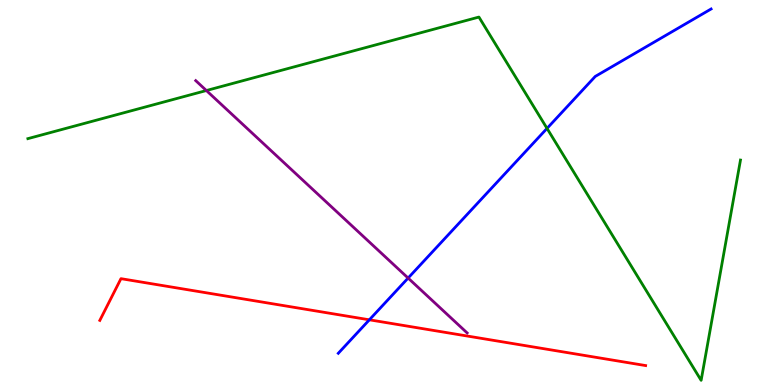[{'lines': ['blue', 'red'], 'intersections': [{'x': 4.77, 'y': 1.69}]}, {'lines': ['green', 'red'], 'intersections': []}, {'lines': ['purple', 'red'], 'intersections': []}, {'lines': ['blue', 'green'], 'intersections': [{'x': 7.06, 'y': 6.67}]}, {'lines': ['blue', 'purple'], 'intersections': [{'x': 5.27, 'y': 2.78}]}, {'lines': ['green', 'purple'], 'intersections': [{'x': 2.66, 'y': 7.65}]}]